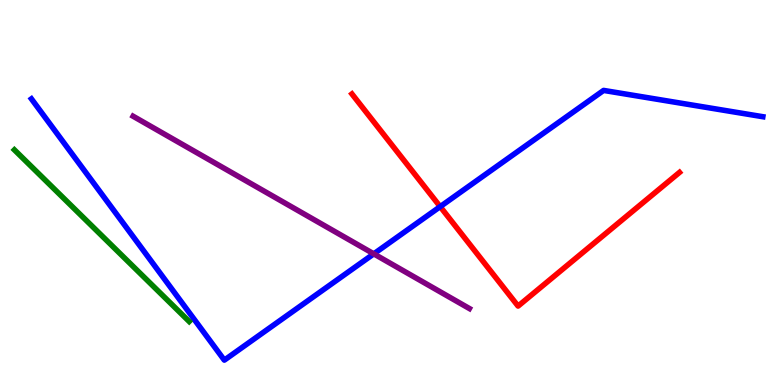[{'lines': ['blue', 'red'], 'intersections': [{'x': 5.68, 'y': 4.63}]}, {'lines': ['green', 'red'], 'intersections': []}, {'lines': ['purple', 'red'], 'intersections': []}, {'lines': ['blue', 'green'], 'intersections': []}, {'lines': ['blue', 'purple'], 'intersections': [{'x': 4.82, 'y': 3.41}]}, {'lines': ['green', 'purple'], 'intersections': []}]